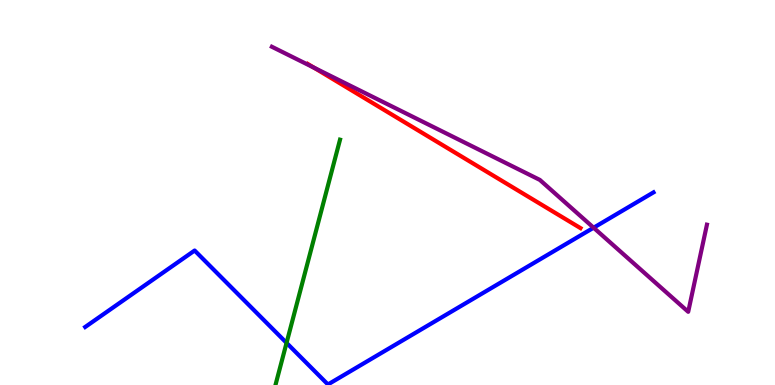[{'lines': ['blue', 'red'], 'intersections': []}, {'lines': ['green', 'red'], 'intersections': []}, {'lines': ['purple', 'red'], 'intersections': [{'x': 4.05, 'y': 8.24}]}, {'lines': ['blue', 'green'], 'intersections': [{'x': 3.7, 'y': 1.09}]}, {'lines': ['blue', 'purple'], 'intersections': [{'x': 7.66, 'y': 4.09}]}, {'lines': ['green', 'purple'], 'intersections': []}]